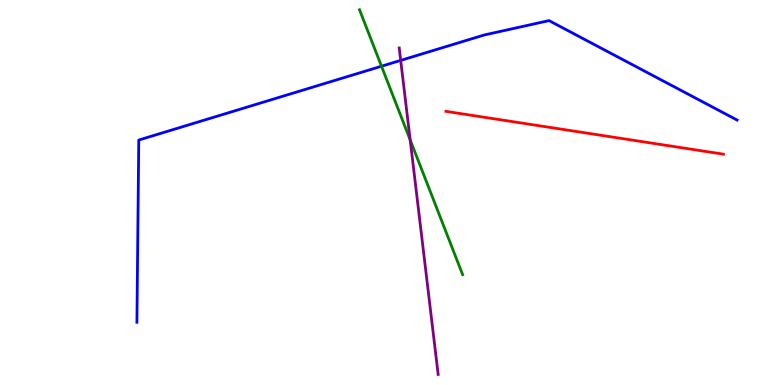[{'lines': ['blue', 'red'], 'intersections': []}, {'lines': ['green', 'red'], 'intersections': []}, {'lines': ['purple', 'red'], 'intersections': []}, {'lines': ['blue', 'green'], 'intersections': [{'x': 4.92, 'y': 8.28}]}, {'lines': ['blue', 'purple'], 'intersections': [{'x': 5.17, 'y': 8.43}]}, {'lines': ['green', 'purple'], 'intersections': [{'x': 5.29, 'y': 6.37}]}]